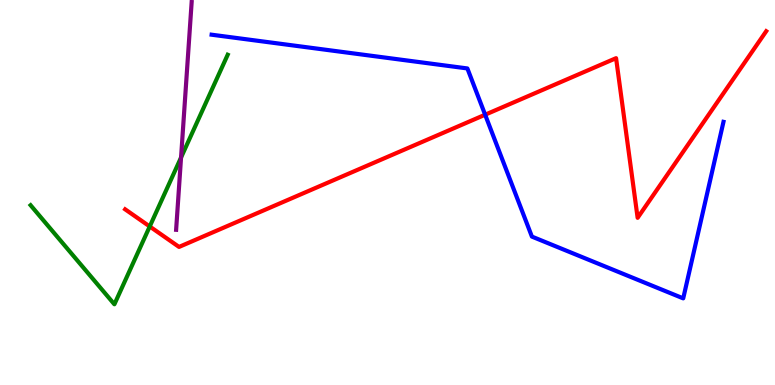[{'lines': ['blue', 'red'], 'intersections': [{'x': 6.26, 'y': 7.02}]}, {'lines': ['green', 'red'], 'intersections': [{'x': 1.93, 'y': 4.12}]}, {'lines': ['purple', 'red'], 'intersections': []}, {'lines': ['blue', 'green'], 'intersections': []}, {'lines': ['blue', 'purple'], 'intersections': []}, {'lines': ['green', 'purple'], 'intersections': [{'x': 2.34, 'y': 5.91}]}]